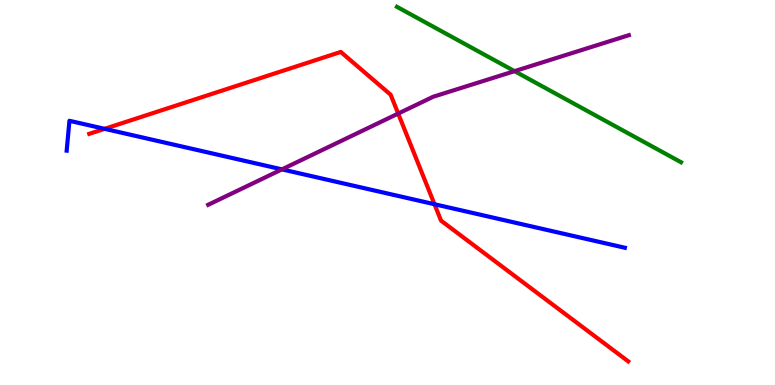[{'lines': ['blue', 'red'], 'intersections': [{'x': 1.35, 'y': 6.65}, {'x': 5.61, 'y': 4.7}]}, {'lines': ['green', 'red'], 'intersections': []}, {'lines': ['purple', 'red'], 'intersections': [{'x': 5.14, 'y': 7.05}]}, {'lines': ['blue', 'green'], 'intersections': []}, {'lines': ['blue', 'purple'], 'intersections': [{'x': 3.64, 'y': 5.6}]}, {'lines': ['green', 'purple'], 'intersections': [{'x': 6.64, 'y': 8.15}]}]